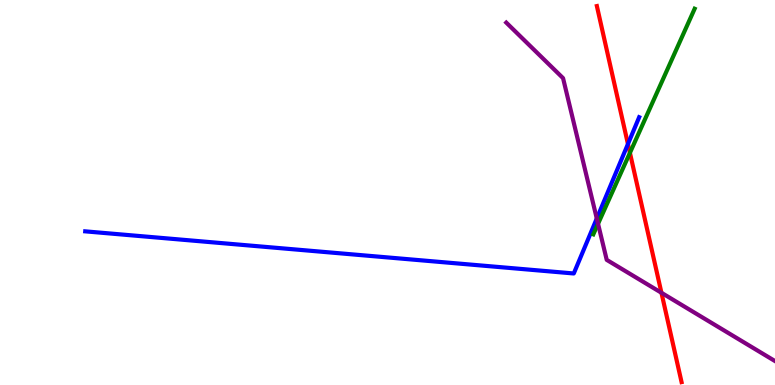[{'lines': ['blue', 'red'], 'intersections': [{'x': 8.1, 'y': 6.26}]}, {'lines': ['green', 'red'], 'intersections': [{'x': 8.13, 'y': 6.03}]}, {'lines': ['purple', 'red'], 'intersections': [{'x': 8.53, 'y': 2.4}]}, {'lines': ['blue', 'green'], 'intersections': []}, {'lines': ['blue', 'purple'], 'intersections': [{'x': 7.7, 'y': 4.32}]}, {'lines': ['green', 'purple'], 'intersections': [{'x': 7.72, 'y': 4.19}]}]